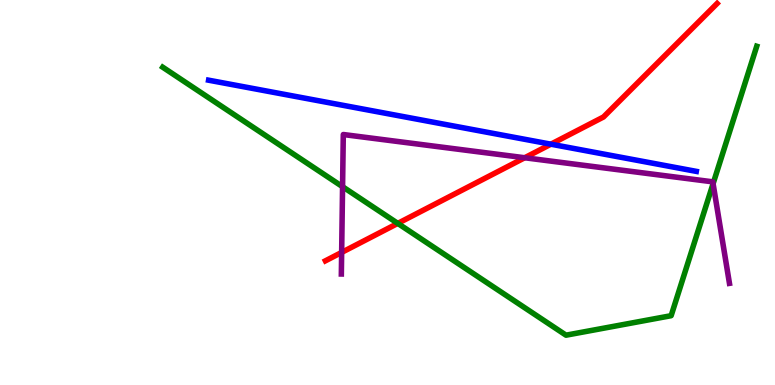[{'lines': ['blue', 'red'], 'intersections': [{'x': 7.11, 'y': 6.25}]}, {'lines': ['green', 'red'], 'intersections': [{'x': 5.13, 'y': 4.2}]}, {'lines': ['purple', 'red'], 'intersections': [{'x': 4.41, 'y': 3.44}, {'x': 6.77, 'y': 5.9}]}, {'lines': ['blue', 'green'], 'intersections': []}, {'lines': ['blue', 'purple'], 'intersections': []}, {'lines': ['green', 'purple'], 'intersections': [{'x': 4.42, 'y': 5.15}, {'x': 9.2, 'y': 5.23}]}]